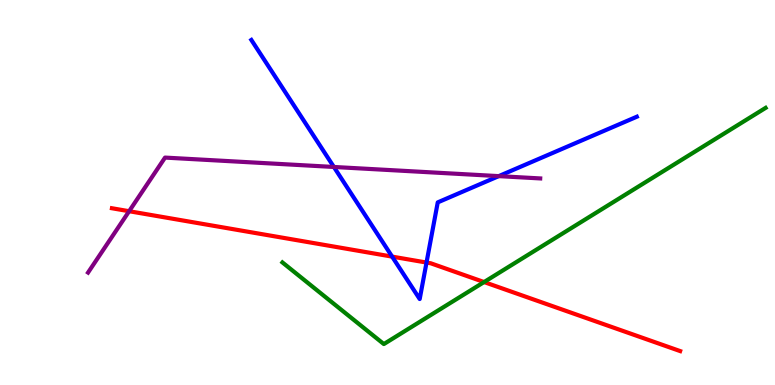[{'lines': ['blue', 'red'], 'intersections': [{'x': 5.06, 'y': 3.33}, {'x': 5.5, 'y': 3.18}]}, {'lines': ['green', 'red'], 'intersections': [{'x': 6.25, 'y': 2.67}]}, {'lines': ['purple', 'red'], 'intersections': [{'x': 1.67, 'y': 4.51}]}, {'lines': ['blue', 'green'], 'intersections': []}, {'lines': ['blue', 'purple'], 'intersections': [{'x': 4.31, 'y': 5.66}, {'x': 6.44, 'y': 5.43}]}, {'lines': ['green', 'purple'], 'intersections': []}]